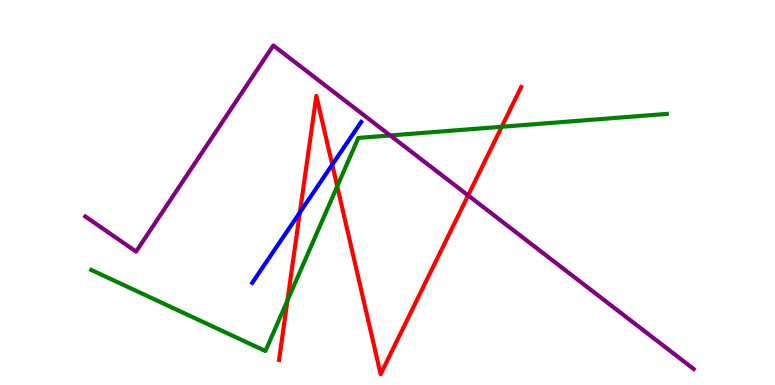[{'lines': ['blue', 'red'], 'intersections': [{'x': 3.87, 'y': 4.48}, {'x': 4.29, 'y': 5.72}]}, {'lines': ['green', 'red'], 'intersections': [{'x': 3.71, 'y': 2.2}, {'x': 4.35, 'y': 5.16}, {'x': 6.47, 'y': 6.71}]}, {'lines': ['purple', 'red'], 'intersections': [{'x': 6.04, 'y': 4.92}]}, {'lines': ['blue', 'green'], 'intersections': []}, {'lines': ['blue', 'purple'], 'intersections': []}, {'lines': ['green', 'purple'], 'intersections': [{'x': 5.04, 'y': 6.48}]}]